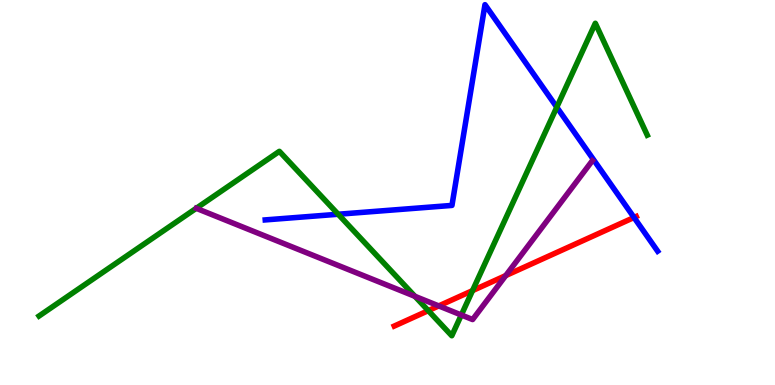[{'lines': ['blue', 'red'], 'intersections': [{'x': 8.18, 'y': 4.35}]}, {'lines': ['green', 'red'], 'intersections': [{'x': 5.53, 'y': 1.93}, {'x': 6.1, 'y': 2.45}]}, {'lines': ['purple', 'red'], 'intersections': [{'x': 5.66, 'y': 2.05}, {'x': 6.53, 'y': 2.84}]}, {'lines': ['blue', 'green'], 'intersections': [{'x': 4.36, 'y': 4.44}, {'x': 7.18, 'y': 7.22}]}, {'lines': ['blue', 'purple'], 'intersections': []}, {'lines': ['green', 'purple'], 'intersections': [{'x': 5.35, 'y': 2.3}, {'x': 5.95, 'y': 1.82}]}]